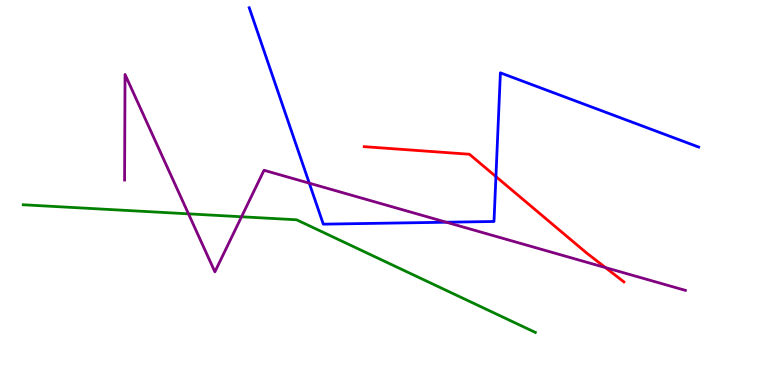[{'lines': ['blue', 'red'], 'intersections': [{'x': 6.4, 'y': 5.41}]}, {'lines': ['green', 'red'], 'intersections': []}, {'lines': ['purple', 'red'], 'intersections': [{'x': 7.81, 'y': 3.05}]}, {'lines': ['blue', 'green'], 'intersections': []}, {'lines': ['blue', 'purple'], 'intersections': [{'x': 3.99, 'y': 5.24}, {'x': 5.76, 'y': 4.23}]}, {'lines': ['green', 'purple'], 'intersections': [{'x': 2.43, 'y': 4.45}, {'x': 3.12, 'y': 4.37}]}]